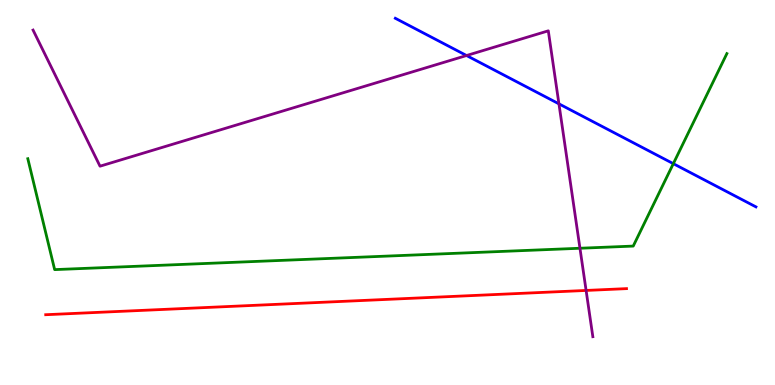[{'lines': ['blue', 'red'], 'intersections': []}, {'lines': ['green', 'red'], 'intersections': []}, {'lines': ['purple', 'red'], 'intersections': [{'x': 7.56, 'y': 2.46}]}, {'lines': ['blue', 'green'], 'intersections': [{'x': 8.69, 'y': 5.75}]}, {'lines': ['blue', 'purple'], 'intersections': [{'x': 6.02, 'y': 8.56}, {'x': 7.21, 'y': 7.3}]}, {'lines': ['green', 'purple'], 'intersections': [{'x': 7.48, 'y': 3.55}]}]